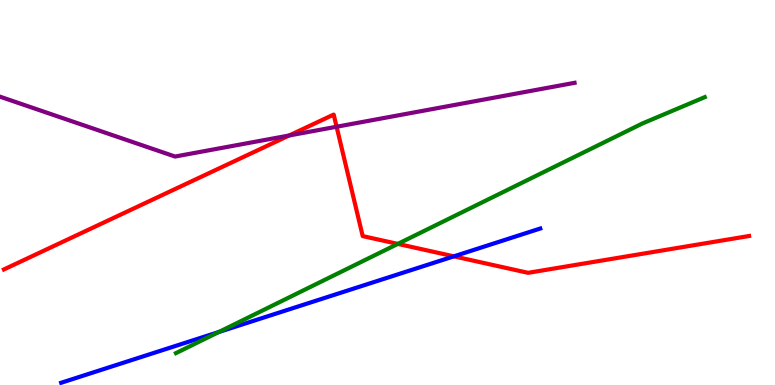[{'lines': ['blue', 'red'], 'intersections': [{'x': 5.86, 'y': 3.34}]}, {'lines': ['green', 'red'], 'intersections': [{'x': 5.13, 'y': 3.67}]}, {'lines': ['purple', 'red'], 'intersections': [{'x': 3.73, 'y': 6.48}, {'x': 4.34, 'y': 6.71}]}, {'lines': ['blue', 'green'], 'intersections': [{'x': 2.82, 'y': 1.38}]}, {'lines': ['blue', 'purple'], 'intersections': []}, {'lines': ['green', 'purple'], 'intersections': []}]